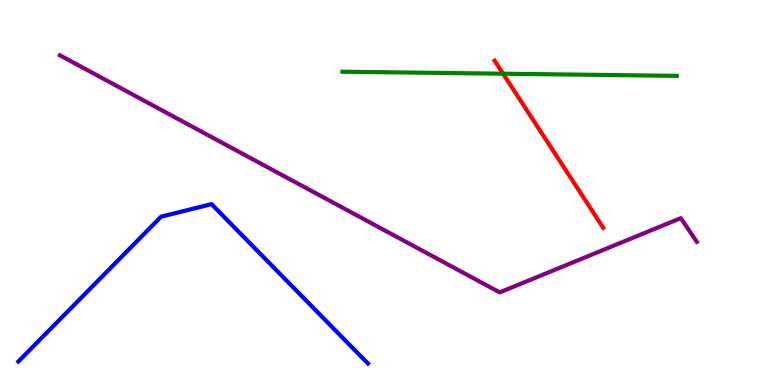[{'lines': ['blue', 'red'], 'intersections': []}, {'lines': ['green', 'red'], 'intersections': [{'x': 6.49, 'y': 8.09}]}, {'lines': ['purple', 'red'], 'intersections': []}, {'lines': ['blue', 'green'], 'intersections': []}, {'lines': ['blue', 'purple'], 'intersections': []}, {'lines': ['green', 'purple'], 'intersections': []}]